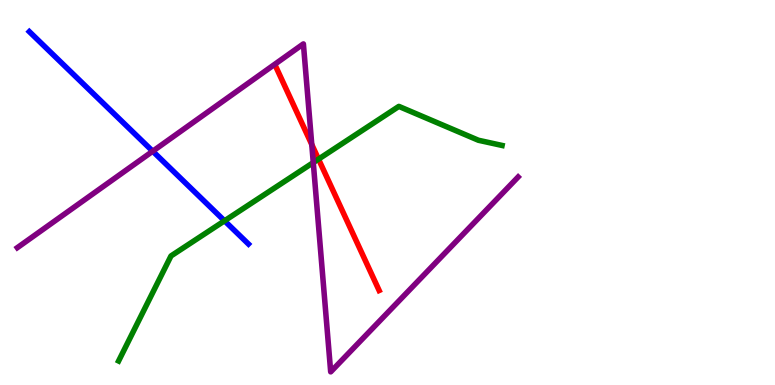[{'lines': ['blue', 'red'], 'intersections': []}, {'lines': ['green', 'red'], 'intersections': [{'x': 4.11, 'y': 5.87}]}, {'lines': ['purple', 'red'], 'intersections': [{'x': 4.02, 'y': 6.25}]}, {'lines': ['blue', 'green'], 'intersections': [{'x': 2.9, 'y': 4.26}]}, {'lines': ['blue', 'purple'], 'intersections': [{'x': 1.97, 'y': 6.07}]}, {'lines': ['green', 'purple'], 'intersections': [{'x': 4.04, 'y': 5.78}]}]